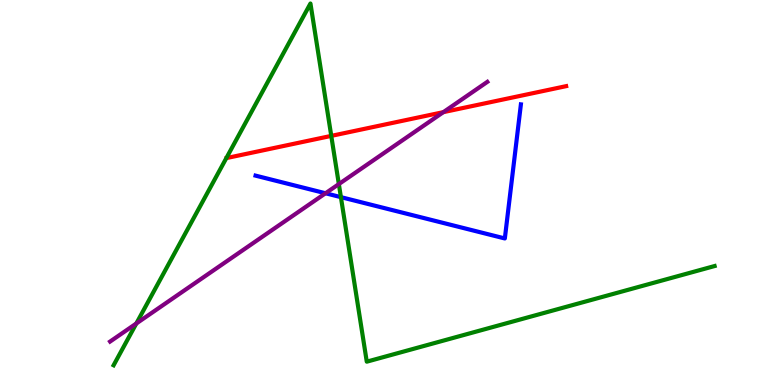[{'lines': ['blue', 'red'], 'intersections': []}, {'lines': ['green', 'red'], 'intersections': [{'x': 4.27, 'y': 6.47}]}, {'lines': ['purple', 'red'], 'intersections': [{'x': 5.72, 'y': 7.09}]}, {'lines': ['blue', 'green'], 'intersections': [{'x': 4.4, 'y': 4.88}]}, {'lines': ['blue', 'purple'], 'intersections': [{'x': 4.2, 'y': 4.98}]}, {'lines': ['green', 'purple'], 'intersections': [{'x': 1.76, 'y': 1.6}, {'x': 4.37, 'y': 5.22}]}]